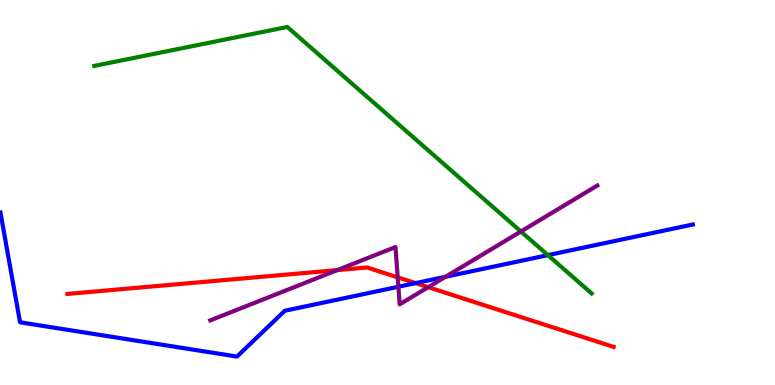[{'lines': ['blue', 'red'], 'intersections': [{'x': 5.36, 'y': 2.65}]}, {'lines': ['green', 'red'], 'intersections': []}, {'lines': ['purple', 'red'], 'intersections': [{'x': 4.35, 'y': 2.98}, {'x': 5.13, 'y': 2.8}, {'x': 5.53, 'y': 2.54}]}, {'lines': ['blue', 'green'], 'intersections': [{'x': 7.07, 'y': 3.37}]}, {'lines': ['blue', 'purple'], 'intersections': [{'x': 5.14, 'y': 2.55}, {'x': 5.75, 'y': 2.81}]}, {'lines': ['green', 'purple'], 'intersections': [{'x': 6.72, 'y': 3.99}]}]